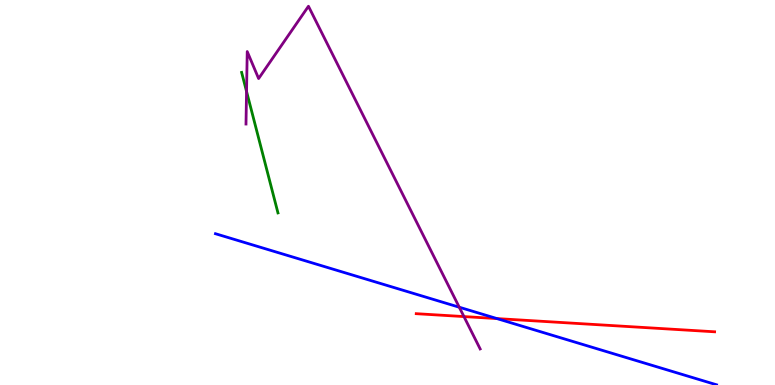[{'lines': ['blue', 'red'], 'intersections': [{'x': 6.41, 'y': 1.73}]}, {'lines': ['green', 'red'], 'intersections': []}, {'lines': ['purple', 'red'], 'intersections': [{'x': 5.99, 'y': 1.78}]}, {'lines': ['blue', 'green'], 'intersections': []}, {'lines': ['blue', 'purple'], 'intersections': [{'x': 5.93, 'y': 2.02}]}, {'lines': ['green', 'purple'], 'intersections': [{'x': 3.18, 'y': 7.63}]}]